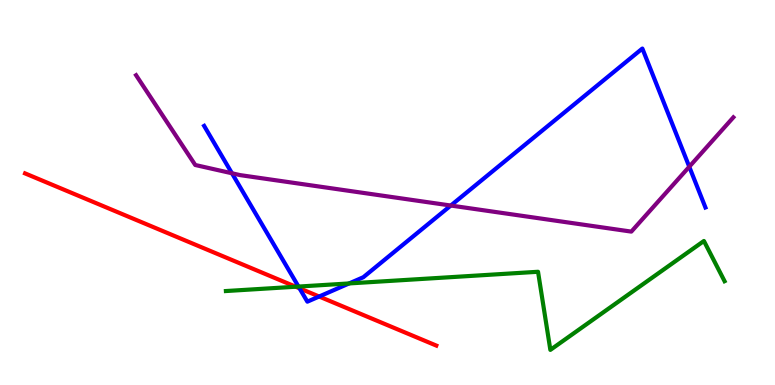[{'lines': ['blue', 'red'], 'intersections': [{'x': 3.86, 'y': 2.51}, {'x': 4.12, 'y': 2.3}]}, {'lines': ['green', 'red'], 'intersections': [{'x': 3.82, 'y': 2.55}]}, {'lines': ['purple', 'red'], 'intersections': []}, {'lines': ['blue', 'green'], 'intersections': [{'x': 3.85, 'y': 2.56}, {'x': 4.5, 'y': 2.64}]}, {'lines': ['blue', 'purple'], 'intersections': [{'x': 2.99, 'y': 5.5}, {'x': 5.82, 'y': 4.66}, {'x': 8.89, 'y': 5.67}]}, {'lines': ['green', 'purple'], 'intersections': []}]